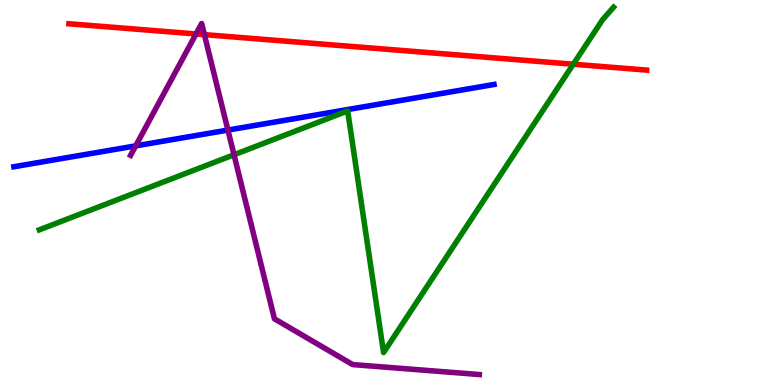[{'lines': ['blue', 'red'], 'intersections': []}, {'lines': ['green', 'red'], 'intersections': [{'x': 7.4, 'y': 8.33}]}, {'lines': ['purple', 'red'], 'intersections': [{'x': 2.53, 'y': 9.12}, {'x': 2.64, 'y': 9.1}]}, {'lines': ['blue', 'green'], 'intersections': []}, {'lines': ['blue', 'purple'], 'intersections': [{'x': 1.75, 'y': 6.21}, {'x': 2.94, 'y': 6.62}]}, {'lines': ['green', 'purple'], 'intersections': [{'x': 3.02, 'y': 5.98}]}]